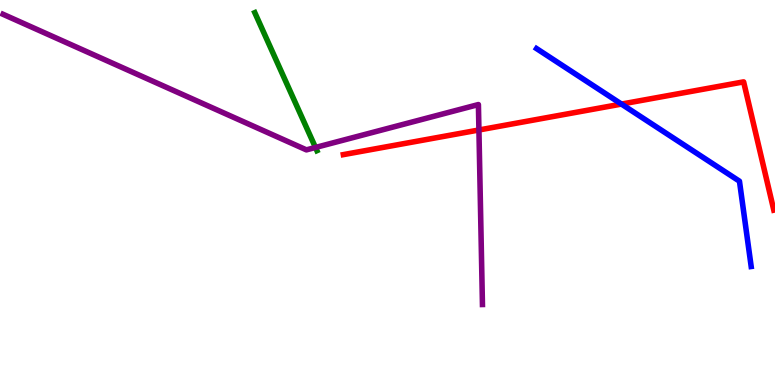[{'lines': ['blue', 'red'], 'intersections': [{'x': 8.02, 'y': 7.3}]}, {'lines': ['green', 'red'], 'intersections': []}, {'lines': ['purple', 'red'], 'intersections': [{'x': 6.18, 'y': 6.62}]}, {'lines': ['blue', 'green'], 'intersections': []}, {'lines': ['blue', 'purple'], 'intersections': []}, {'lines': ['green', 'purple'], 'intersections': [{'x': 4.07, 'y': 6.17}]}]